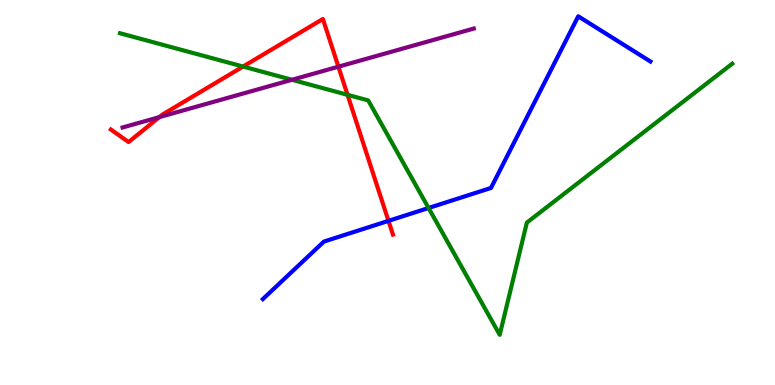[{'lines': ['blue', 'red'], 'intersections': [{'x': 5.01, 'y': 4.26}]}, {'lines': ['green', 'red'], 'intersections': [{'x': 3.14, 'y': 8.27}, {'x': 4.48, 'y': 7.54}]}, {'lines': ['purple', 'red'], 'intersections': [{'x': 2.06, 'y': 6.96}, {'x': 4.37, 'y': 8.27}]}, {'lines': ['blue', 'green'], 'intersections': [{'x': 5.53, 'y': 4.6}]}, {'lines': ['blue', 'purple'], 'intersections': []}, {'lines': ['green', 'purple'], 'intersections': [{'x': 3.77, 'y': 7.93}]}]